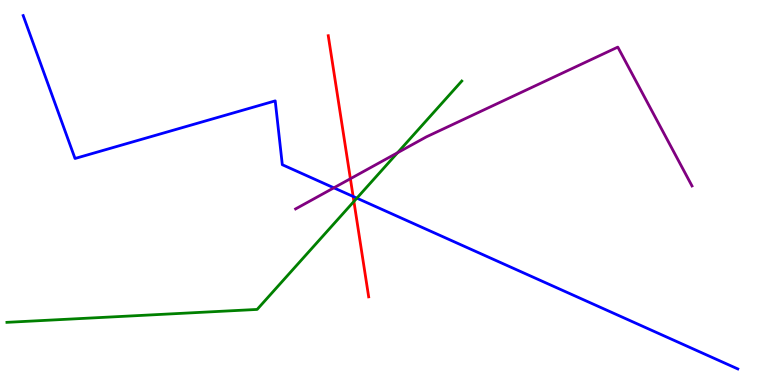[{'lines': ['blue', 'red'], 'intersections': [{'x': 4.56, 'y': 4.9}]}, {'lines': ['green', 'red'], 'intersections': [{'x': 4.57, 'y': 4.77}]}, {'lines': ['purple', 'red'], 'intersections': [{'x': 4.52, 'y': 5.36}]}, {'lines': ['blue', 'green'], 'intersections': [{'x': 4.6, 'y': 4.85}]}, {'lines': ['blue', 'purple'], 'intersections': [{'x': 4.31, 'y': 5.12}]}, {'lines': ['green', 'purple'], 'intersections': [{'x': 5.13, 'y': 6.03}]}]